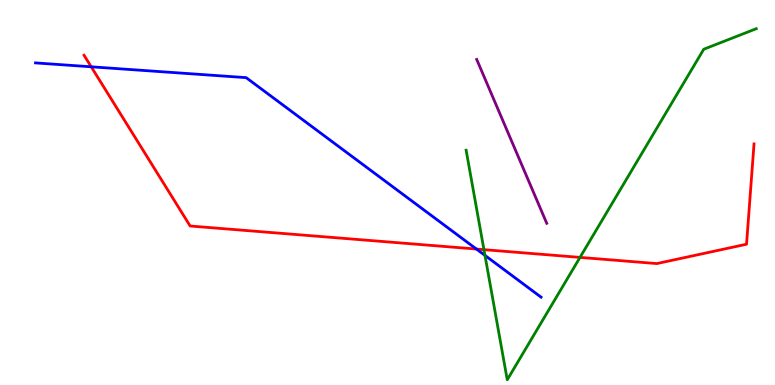[{'lines': ['blue', 'red'], 'intersections': [{'x': 1.18, 'y': 8.26}, {'x': 6.15, 'y': 3.53}]}, {'lines': ['green', 'red'], 'intersections': [{'x': 6.24, 'y': 3.52}, {'x': 7.48, 'y': 3.31}]}, {'lines': ['purple', 'red'], 'intersections': []}, {'lines': ['blue', 'green'], 'intersections': [{'x': 6.26, 'y': 3.37}]}, {'lines': ['blue', 'purple'], 'intersections': []}, {'lines': ['green', 'purple'], 'intersections': []}]